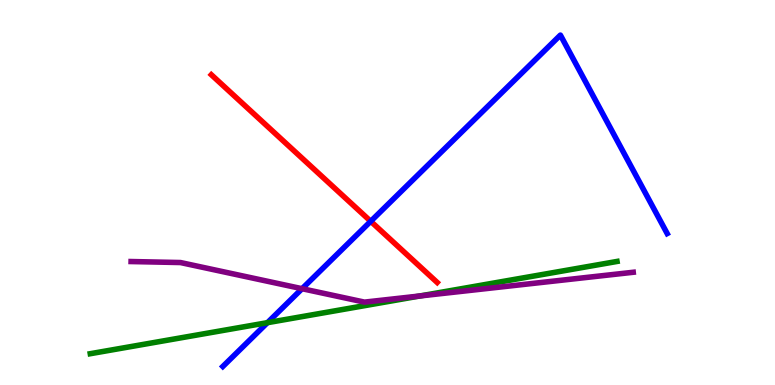[{'lines': ['blue', 'red'], 'intersections': [{'x': 4.78, 'y': 4.25}]}, {'lines': ['green', 'red'], 'intersections': []}, {'lines': ['purple', 'red'], 'intersections': []}, {'lines': ['blue', 'green'], 'intersections': [{'x': 3.45, 'y': 1.62}]}, {'lines': ['blue', 'purple'], 'intersections': [{'x': 3.9, 'y': 2.5}]}, {'lines': ['green', 'purple'], 'intersections': [{'x': 5.42, 'y': 2.31}]}]